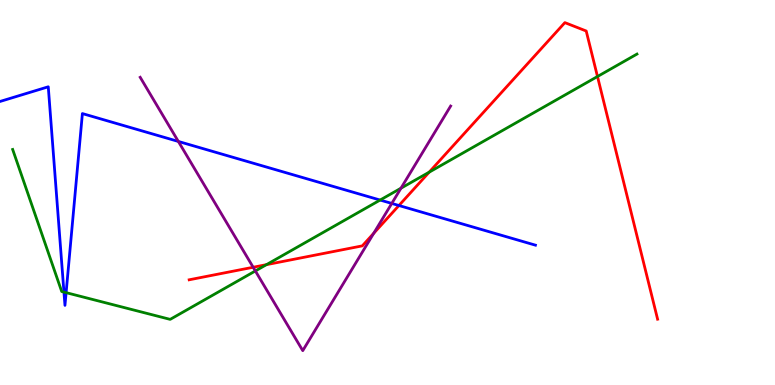[{'lines': ['blue', 'red'], 'intersections': [{'x': 5.15, 'y': 4.66}]}, {'lines': ['green', 'red'], 'intersections': [{'x': 3.44, 'y': 3.13}, {'x': 5.54, 'y': 5.53}, {'x': 7.71, 'y': 8.01}]}, {'lines': ['purple', 'red'], 'intersections': [{'x': 3.27, 'y': 3.06}, {'x': 4.82, 'y': 3.94}]}, {'lines': ['blue', 'green'], 'intersections': [{'x': 0.825, 'y': 2.41}, {'x': 0.853, 'y': 2.4}, {'x': 4.9, 'y': 4.8}]}, {'lines': ['blue', 'purple'], 'intersections': [{'x': 2.3, 'y': 6.33}, {'x': 5.06, 'y': 4.72}]}, {'lines': ['green', 'purple'], 'intersections': [{'x': 3.3, 'y': 2.96}, {'x': 5.17, 'y': 5.11}]}]